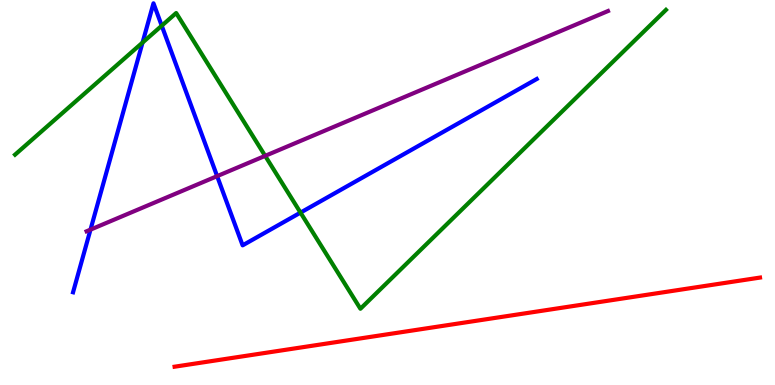[{'lines': ['blue', 'red'], 'intersections': []}, {'lines': ['green', 'red'], 'intersections': []}, {'lines': ['purple', 'red'], 'intersections': []}, {'lines': ['blue', 'green'], 'intersections': [{'x': 1.84, 'y': 8.89}, {'x': 2.09, 'y': 9.33}, {'x': 3.88, 'y': 4.48}]}, {'lines': ['blue', 'purple'], 'intersections': [{'x': 1.17, 'y': 4.04}, {'x': 2.8, 'y': 5.42}]}, {'lines': ['green', 'purple'], 'intersections': [{'x': 3.42, 'y': 5.95}]}]